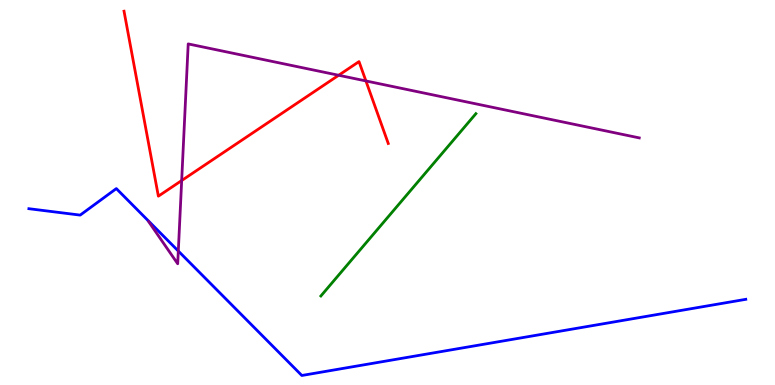[{'lines': ['blue', 'red'], 'intersections': []}, {'lines': ['green', 'red'], 'intersections': []}, {'lines': ['purple', 'red'], 'intersections': [{'x': 2.34, 'y': 5.31}, {'x': 4.37, 'y': 8.05}, {'x': 4.72, 'y': 7.9}]}, {'lines': ['blue', 'green'], 'intersections': []}, {'lines': ['blue', 'purple'], 'intersections': [{'x': 2.3, 'y': 3.48}]}, {'lines': ['green', 'purple'], 'intersections': []}]